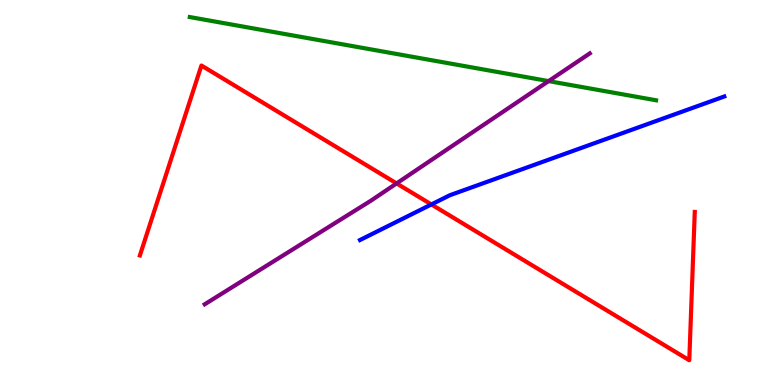[{'lines': ['blue', 'red'], 'intersections': [{'x': 5.57, 'y': 4.69}]}, {'lines': ['green', 'red'], 'intersections': []}, {'lines': ['purple', 'red'], 'intersections': [{'x': 5.12, 'y': 5.24}]}, {'lines': ['blue', 'green'], 'intersections': []}, {'lines': ['blue', 'purple'], 'intersections': []}, {'lines': ['green', 'purple'], 'intersections': [{'x': 7.08, 'y': 7.89}]}]